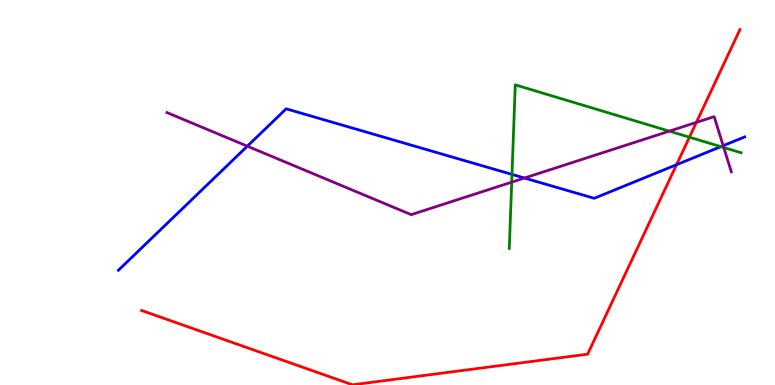[{'lines': ['blue', 'red'], 'intersections': [{'x': 8.73, 'y': 5.72}]}, {'lines': ['green', 'red'], 'intersections': [{'x': 8.9, 'y': 6.44}]}, {'lines': ['purple', 'red'], 'intersections': [{'x': 8.99, 'y': 6.82}]}, {'lines': ['blue', 'green'], 'intersections': [{'x': 6.61, 'y': 5.47}, {'x': 9.3, 'y': 6.19}]}, {'lines': ['blue', 'purple'], 'intersections': [{'x': 3.19, 'y': 6.2}, {'x': 6.77, 'y': 5.38}, {'x': 9.33, 'y': 6.22}]}, {'lines': ['green', 'purple'], 'intersections': [{'x': 6.6, 'y': 5.27}, {'x': 8.64, 'y': 6.59}, {'x': 9.34, 'y': 6.17}]}]